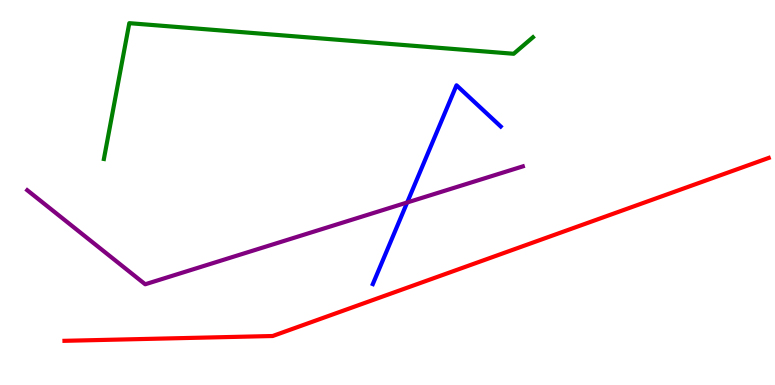[{'lines': ['blue', 'red'], 'intersections': []}, {'lines': ['green', 'red'], 'intersections': []}, {'lines': ['purple', 'red'], 'intersections': []}, {'lines': ['blue', 'green'], 'intersections': []}, {'lines': ['blue', 'purple'], 'intersections': [{'x': 5.25, 'y': 4.74}]}, {'lines': ['green', 'purple'], 'intersections': []}]